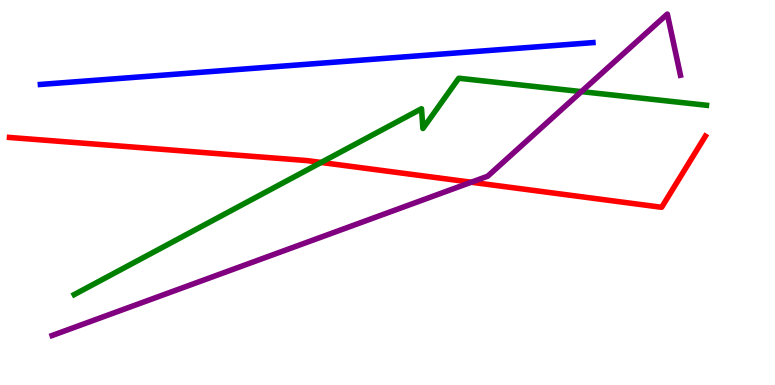[{'lines': ['blue', 'red'], 'intersections': []}, {'lines': ['green', 'red'], 'intersections': [{'x': 4.14, 'y': 5.78}]}, {'lines': ['purple', 'red'], 'intersections': [{'x': 6.08, 'y': 5.27}]}, {'lines': ['blue', 'green'], 'intersections': []}, {'lines': ['blue', 'purple'], 'intersections': []}, {'lines': ['green', 'purple'], 'intersections': [{'x': 7.5, 'y': 7.62}]}]